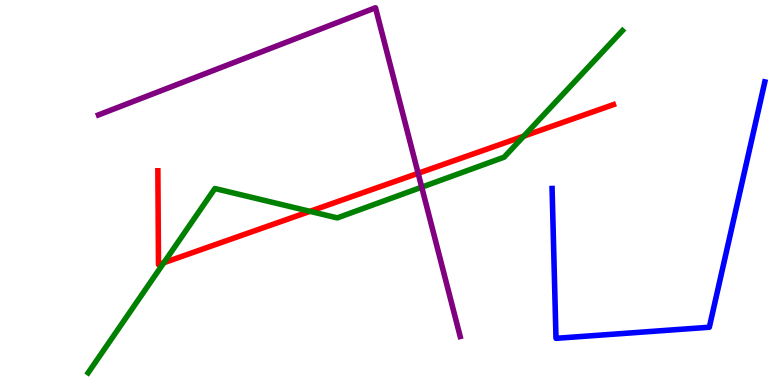[{'lines': ['blue', 'red'], 'intersections': []}, {'lines': ['green', 'red'], 'intersections': [{'x': 2.11, 'y': 3.18}, {'x': 4.0, 'y': 4.51}, {'x': 6.76, 'y': 6.46}]}, {'lines': ['purple', 'red'], 'intersections': [{'x': 5.4, 'y': 5.5}]}, {'lines': ['blue', 'green'], 'intersections': []}, {'lines': ['blue', 'purple'], 'intersections': []}, {'lines': ['green', 'purple'], 'intersections': [{'x': 5.44, 'y': 5.14}]}]